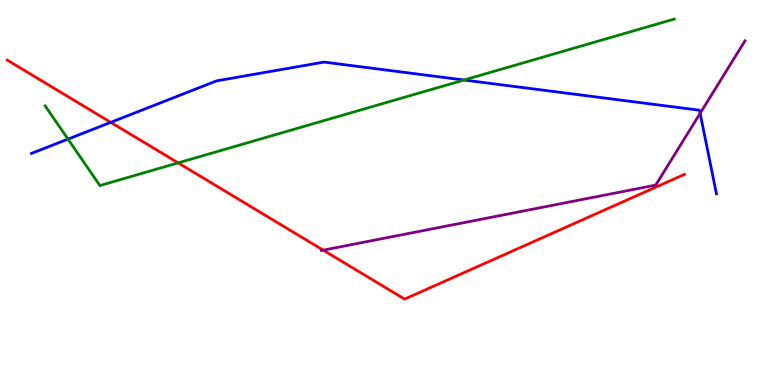[{'lines': ['blue', 'red'], 'intersections': [{'x': 1.43, 'y': 6.82}]}, {'lines': ['green', 'red'], 'intersections': [{'x': 2.3, 'y': 5.77}]}, {'lines': ['purple', 'red'], 'intersections': [{'x': 4.17, 'y': 3.5}]}, {'lines': ['blue', 'green'], 'intersections': [{'x': 0.877, 'y': 6.39}, {'x': 5.99, 'y': 7.92}]}, {'lines': ['blue', 'purple'], 'intersections': [{'x': 9.03, 'y': 7.06}]}, {'lines': ['green', 'purple'], 'intersections': []}]